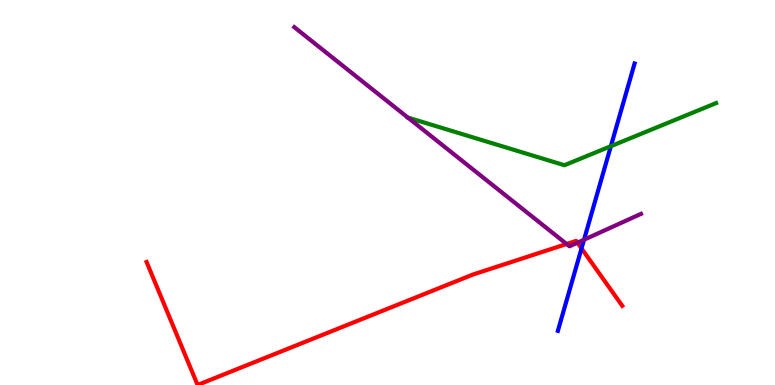[{'lines': ['blue', 'red'], 'intersections': [{'x': 7.5, 'y': 3.55}]}, {'lines': ['green', 'red'], 'intersections': []}, {'lines': ['purple', 'red'], 'intersections': [{'x': 7.31, 'y': 3.66}, {'x': 7.45, 'y': 3.7}]}, {'lines': ['blue', 'green'], 'intersections': [{'x': 7.88, 'y': 6.2}]}, {'lines': ['blue', 'purple'], 'intersections': [{'x': 7.54, 'y': 3.77}]}, {'lines': ['green', 'purple'], 'intersections': []}]